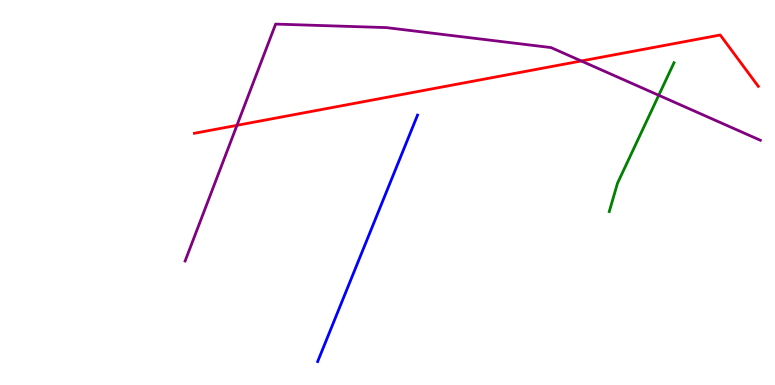[{'lines': ['blue', 'red'], 'intersections': []}, {'lines': ['green', 'red'], 'intersections': []}, {'lines': ['purple', 'red'], 'intersections': [{'x': 3.06, 'y': 6.74}, {'x': 7.5, 'y': 8.42}]}, {'lines': ['blue', 'green'], 'intersections': []}, {'lines': ['blue', 'purple'], 'intersections': []}, {'lines': ['green', 'purple'], 'intersections': [{'x': 8.5, 'y': 7.53}]}]